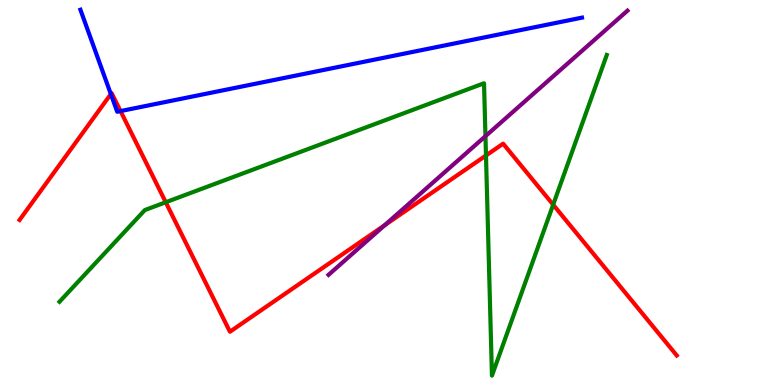[{'lines': ['blue', 'red'], 'intersections': [{'x': 1.43, 'y': 7.56}, {'x': 1.56, 'y': 7.11}]}, {'lines': ['green', 'red'], 'intersections': [{'x': 2.14, 'y': 4.75}, {'x': 6.27, 'y': 5.96}, {'x': 7.14, 'y': 4.68}]}, {'lines': ['purple', 'red'], 'intersections': [{'x': 4.96, 'y': 4.15}]}, {'lines': ['blue', 'green'], 'intersections': []}, {'lines': ['blue', 'purple'], 'intersections': []}, {'lines': ['green', 'purple'], 'intersections': [{'x': 6.26, 'y': 6.46}]}]